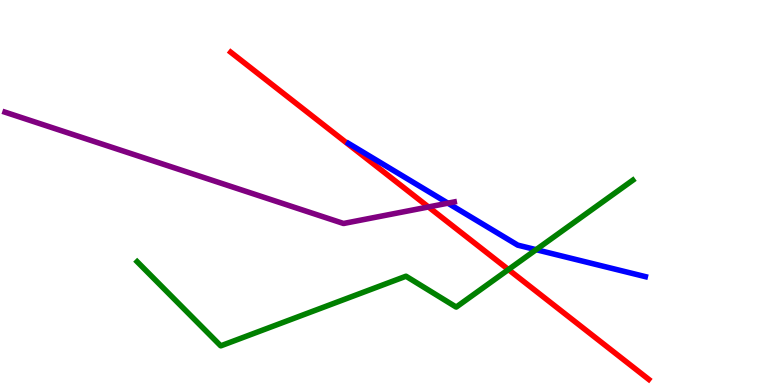[{'lines': ['blue', 'red'], 'intersections': []}, {'lines': ['green', 'red'], 'intersections': [{'x': 6.56, 'y': 3.0}]}, {'lines': ['purple', 'red'], 'intersections': [{'x': 5.53, 'y': 4.62}]}, {'lines': ['blue', 'green'], 'intersections': [{'x': 6.92, 'y': 3.51}]}, {'lines': ['blue', 'purple'], 'intersections': [{'x': 5.78, 'y': 4.72}]}, {'lines': ['green', 'purple'], 'intersections': []}]